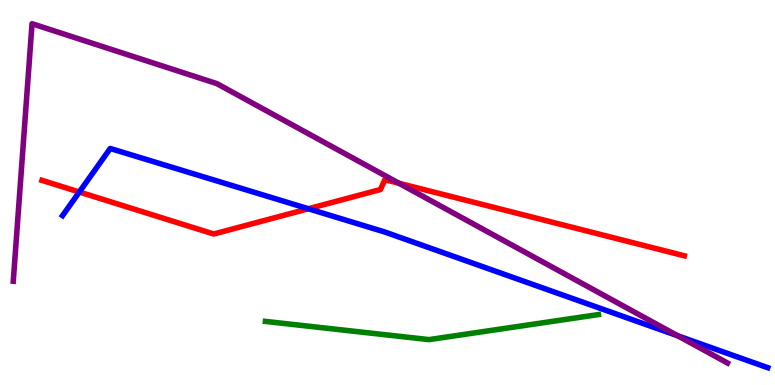[{'lines': ['blue', 'red'], 'intersections': [{'x': 1.02, 'y': 5.01}, {'x': 3.98, 'y': 4.58}]}, {'lines': ['green', 'red'], 'intersections': []}, {'lines': ['purple', 'red'], 'intersections': [{'x': 5.15, 'y': 5.24}]}, {'lines': ['blue', 'green'], 'intersections': []}, {'lines': ['blue', 'purple'], 'intersections': [{'x': 8.75, 'y': 1.28}]}, {'lines': ['green', 'purple'], 'intersections': []}]